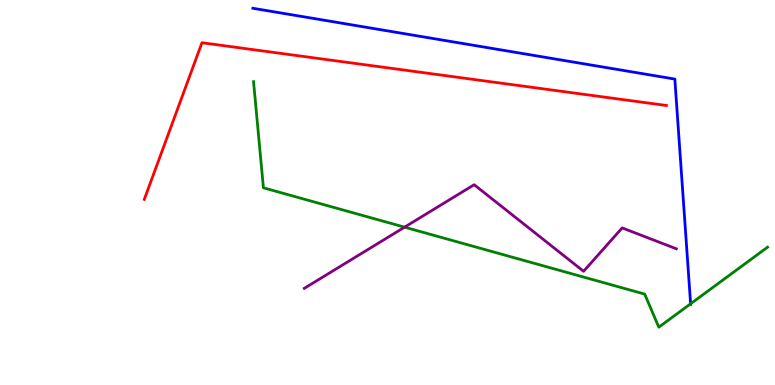[{'lines': ['blue', 'red'], 'intersections': []}, {'lines': ['green', 'red'], 'intersections': []}, {'lines': ['purple', 'red'], 'intersections': []}, {'lines': ['blue', 'green'], 'intersections': [{'x': 8.91, 'y': 2.11}]}, {'lines': ['blue', 'purple'], 'intersections': []}, {'lines': ['green', 'purple'], 'intersections': [{'x': 5.22, 'y': 4.1}]}]